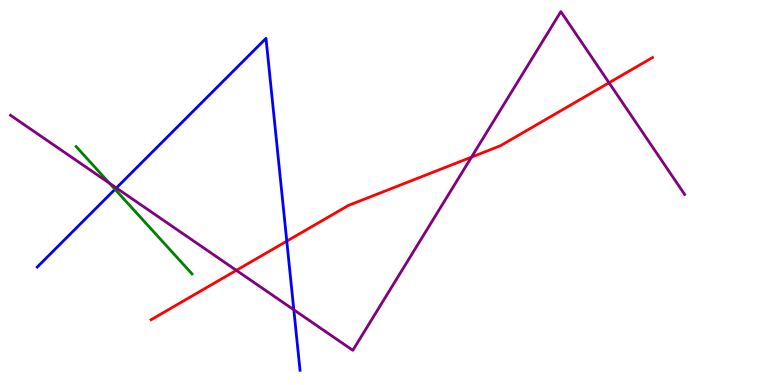[{'lines': ['blue', 'red'], 'intersections': [{'x': 3.7, 'y': 3.74}]}, {'lines': ['green', 'red'], 'intersections': []}, {'lines': ['purple', 'red'], 'intersections': [{'x': 3.05, 'y': 2.98}, {'x': 6.08, 'y': 5.92}, {'x': 7.86, 'y': 7.85}]}, {'lines': ['blue', 'green'], 'intersections': [{'x': 1.48, 'y': 5.08}]}, {'lines': ['blue', 'purple'], 'intersections': [{'x': 1.5, 'y': 5.12}, {'x': 3.79, 'y': 1.95}]}, {'lines': ['green', 'purple'], 'intersections': [{'x': 1.41, 'y': 5.24}]}]